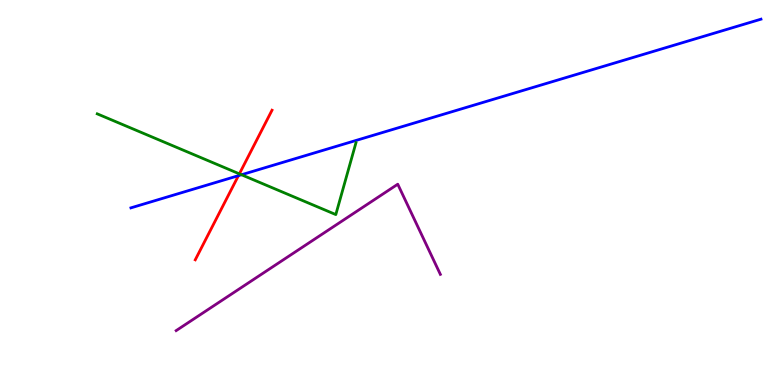[{'lines': ['blue', 'red'], 'intersections': [{'x': 3.08, 'y': 5.44}]}, {'lines': ['green', 'red'], 'intersections': [{'x': 3.09, 'y': 5.48}]}, {'lines': ['purple', 'red'], 'intersections': []}, {'lines': ['blue', 'green'], 'intersections': [{'x': 3.12, 'y': 5.46}]}, {'lines': ['blue', 'purple'], 'intersections': []}, {'lines': ['green', 'purple'], 'intersections': []}]